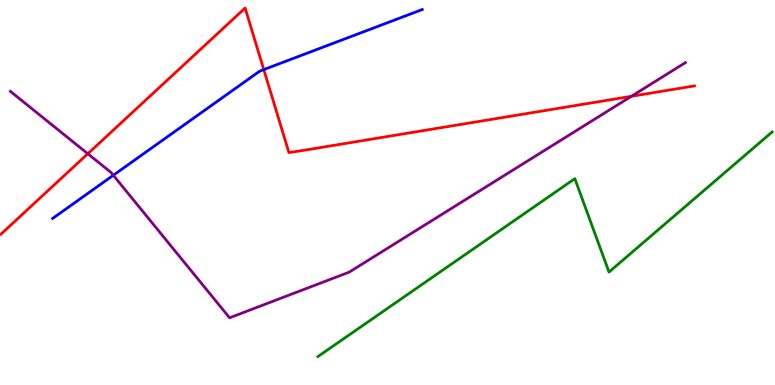[{'lines': ['blue', 'red'], 'intersections': [{'x': 3.4, 'y': 8.19}]}, {'lines': ['green', 'red'], 'intersections': []}, {'lines': ['purple', 'red'], 'intersections': [{'x': 1.13, 'y': 6.01}, {'x': 8.15, 'y': 7.5}]}, {'lines': ['blue', 'green'], 'intersections': []}, {'lines': ['blue', 'purple'], 'intersections': [{'x': 1.46, 'y': 5.45}]}, {'lines': ['green', 'purple'], 'intersections': []}]